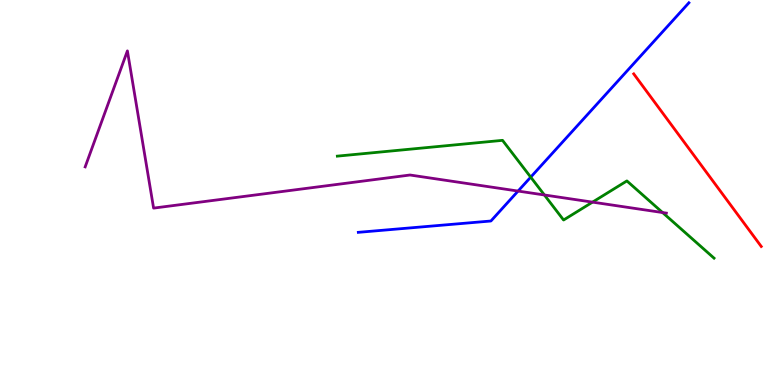[{'lines': ['blue', 'red'], 'intersections': []}, {'lines': ['green', 'red'], 'intersections': []}, {'lines': ['purple', 'red'], 'intersections': []}, {'lines': ['blue', 'green'], 'intersections': [{'x': 6.85, 'y': 5.4}]}, {'lines': ['blue', 'purple'], 'intersections': [{'x': 6.68, 'y': 5.04}]}, {'lines': ['green', 'purple'], 'intersections': [{'x': 7.02, 'y': 4.94}, {'x': 7.65, 'y': 4.75}, {'x': 8.55, 'y': 4.48}]}]